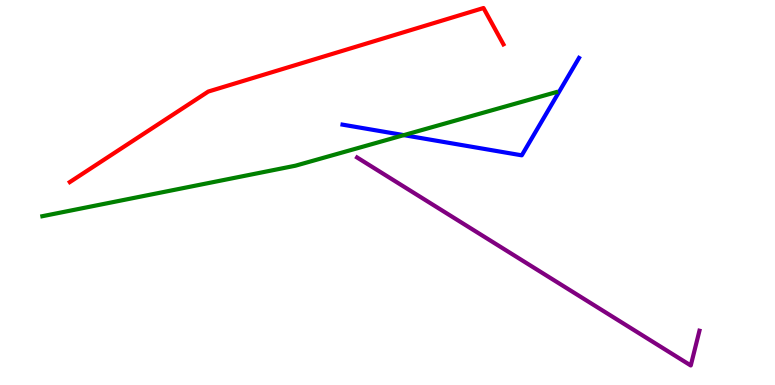[{'lines': ['blue', 'red'], 'intersections': []}, {'lines': ['green', 'red'], 'intersections': []}, {'lines': ['purple', 'red'], 'intersections': []}, {'lines': ['blue', 'green'], 'intersections': [{'x': 5.21, 'y': 6.49}]}, {'lines': ['blue', 'purple'], 'intersections': []}, {'lines': ['green', 'purple'], 'intersections': []}]